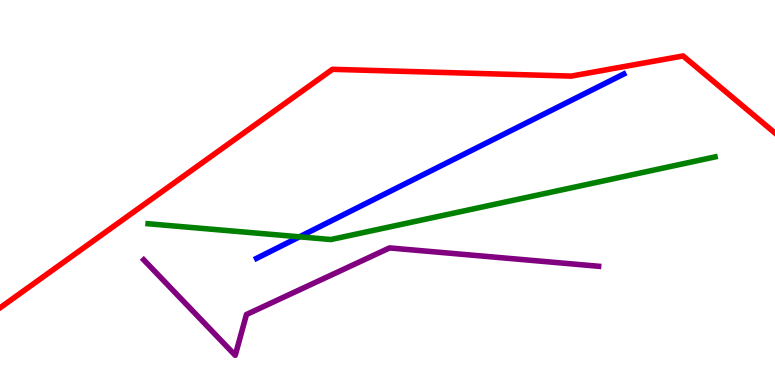[{'lines': ['blue', 'red'], 'intersections': []}, {'lines': ['green', 'red'], 'intersections': []}, {'lines': ['purple', 'red'], 'intersections': []}, {'lines': ['blue', 'green'], 'intersections': [{'x': 3.86, 'y': 3.85}]}, {'lines': ['blue', 'purple'], 'intersections': []}, {'lines': ['green', 'purple'], 'intersections': []}]